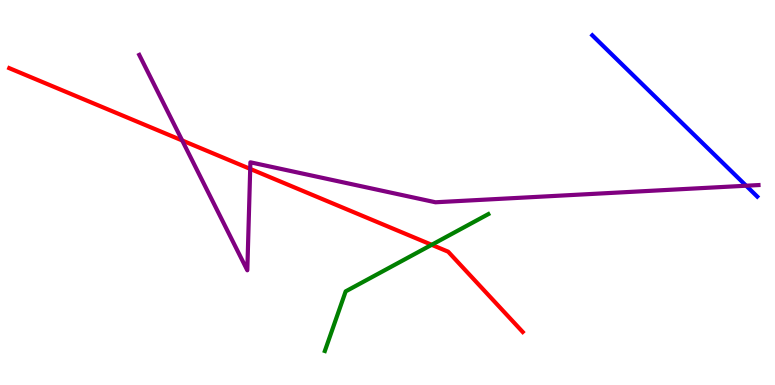[{'lines': ['blue', 'red'], 'intersections': []}, {'lines': ['green', 'red'], 'intersections': [{'x': 5.57, 'y': 3.64}]}, {'lines': ['purple', 'red'], 'intersections': [{'x': 2.35, 'y': 6.35}, {'x': 3.23, 'y': 5.61}]}, {'lines': ['blue', 'green'], 'intersections': []}, {'lines': ['blue', 'purple'], 'intersections': [{'x': 9.63, 'y': 5.18}]}, {'lines': ['green', 'purple'], 'intersections': []}]